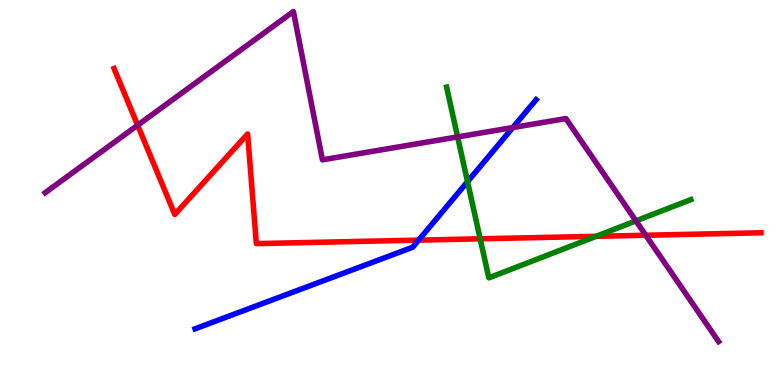[{'lines': ['blue', 'red'], 'intersections': [{'x': 5.4, 'y': 3.76}]}, {'lines': ['green', 'red'], 'intersections': [{'x': 6.2, 'y': 3.8}, {'x': 7.69, 'y': 3.86}]}, {'lines': ['purple', 'red'], 'intersections': [{'x': 1.78, 'y': 6.75}, {'x': 8.33, 'y': 3.89}]}, {'lines': ['blue', 'green'], 'intersections': [{'x': 6.03, 'y': 5.28}]}, {'lines': ['blue', 'purple'], 'intersections': [{'x': 6.62, 'y': 6.69}]}, {'lines': ['green', 'purple'], 'intersections': [{'x': 5.9, 'y': 6.44}, {'x': 8.21, 'y': 4.26}]}]